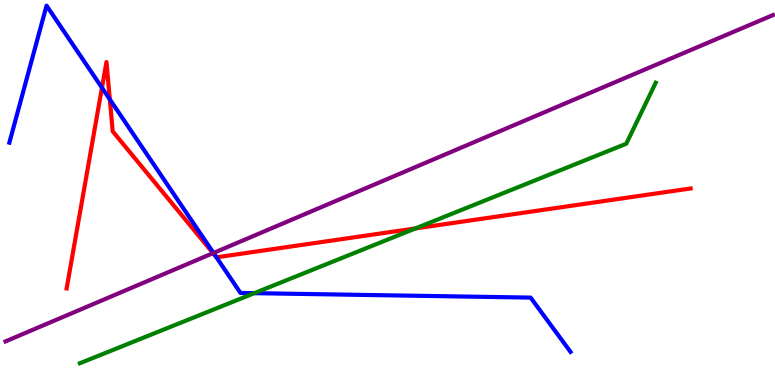[{'lines': ['blue', 'red'], 'intersections': [{'x': 1.32, 'y': 7.72}, {'x': 1.42, 'y': 7.42}, {'x': 2.79, 'y': 3.32}]}, {'lines': ['green', 'red'], 'intersections': [{'x': 5.36, 'y': 4.07}]}, {'lines': ['purple', 'red'], 'intersections': [{'x': 2.75, 'y': 3.42}]}, {'lines': ['blue', 'green'], 'intersections': [{'x': 3.28, 'y': 2.39}]}, {'lines': ['blue', 'purple'], 'intersections': [{'x': 2.75, 'y': 3.43}]}, {'lines': ['green', 'purple'], 'intersections': []}]